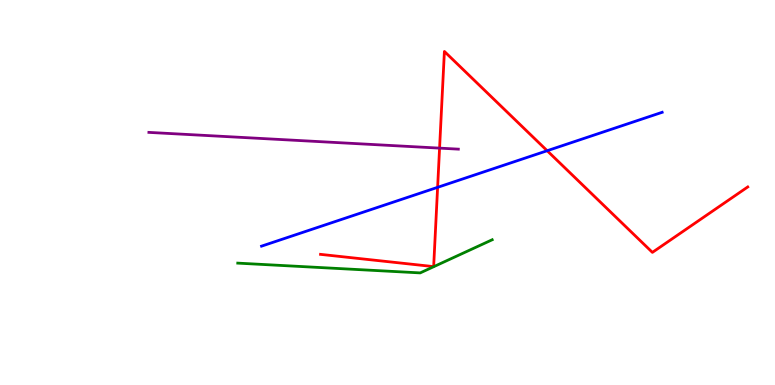[{'lines': ['blue', 'red'], 'intersections': [{'x': 5.65, 'y': 5.13}, {'x': 7.06, 'y': 6.09}]}, {'lines': ['green', 'red'], 'intersections': []}, {'lines': ['purple', 'red'], 'intersections': [{'x': 5.67, 'y': 6.15}]}, {'lines': ['blue', 'green'], 'intersections': []}, {'lines': ['blue', 'purple'], 'intersections': []}, {'lines': ['green', 'purple'], 'intersections': []}]